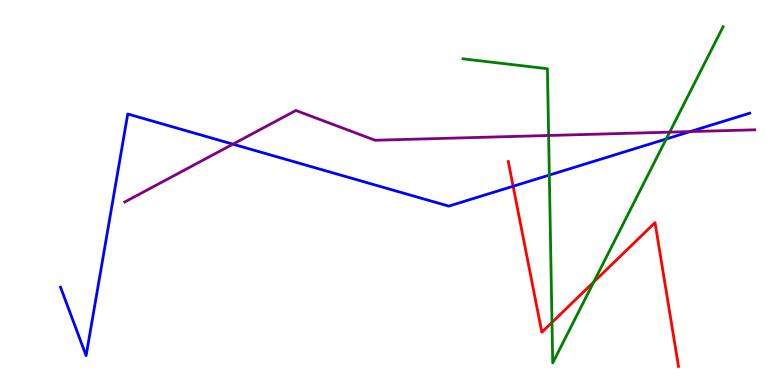[{'lines': ['blue', 'red'], 'intersections': [{'x': 6.62, 'y': 5.16}]}, {'lines': ['green', 'red'], 'intersections': [{'x': 7.12, 'y': 1.63}, {'x': 7.66, 'y': 2.68}]}, {'lines': ['purple', 'red'], 'intersections': []}, {'lines': ['blue', 'green'], 'intersections': [{'x': 7.09, 'y': 5.45}, {'x': 8.6, 'y': 6.39}]}, {'lines': ['blue', 'purple'], 'intersections': [{'x': 3.01, 'y': 6.26}, {'x': 8.91, 'y': 6.58}]}, {'lines': ['green', 'purple'], 'intersections': [{'x': 7.08, 'y': 6.48}, {'x': 8.64, 'y': 6.57}]}]